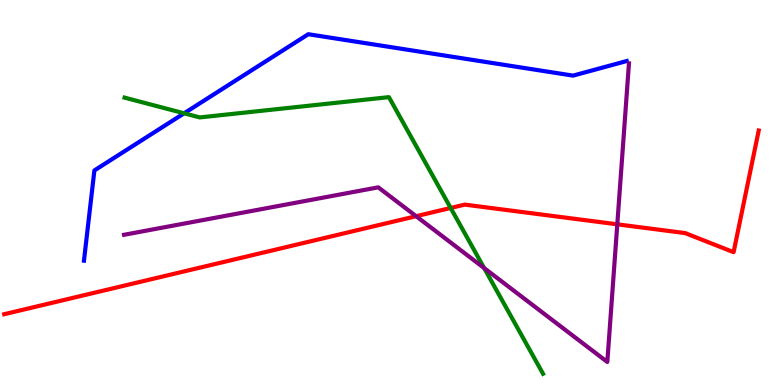[{'lines': ['blue', 'red'], 'intersections': []}, {'lines': ['green', 'red'], 'intersections': [{'x': 5.82, 'y': 4.6}]}, {'lines': ['purple', 'red'], 'intersections': [{'x': 5.37, 'y': 4.38}, {'x': 7.97, 'y': 4.17}]}, {'lines': ['blue', 'green'], 'intersections': [{'x': 2.38, 'y': 7.06}]}, {'lines': ['blue', 'purple'], 'intersections': []}, {'lines': ['green', 'purple'], 'intersections': [{'x': 6.25, 'y': 3.04}]}]